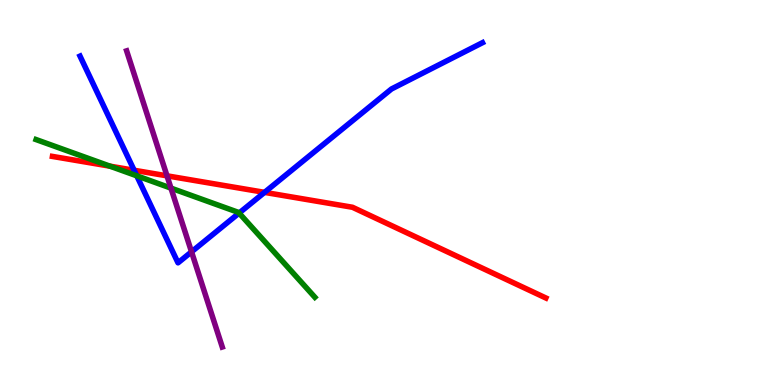[{'lines': ['blue', 'red'], 'intersections': [{'x': 1.73, 'y': 5.58}, {'x': 3.41, 'y': 5.0}]}, {'lines': ['green', 'red'], 'intersections': [{'x': 1.42, 'y': 5.68}]}, {'lines': ['purple', 'red'], 'intersections': [{'x': 2.15, 'y': 5.43}]}, {'lines': ['blue', 'green'], 'intersections': [{'x': 1.76, 'y': 5.43}, {'x': 3.09, 'y': 4.47}]}, {'lines': ['blue', 'purple'], 'intersections': [{'x': 2.47, 'y': 3.46}]}, {'lines': ['green', 'purple'], 'intersections': [{'x': 2.21, 'y': 5.11}]}]